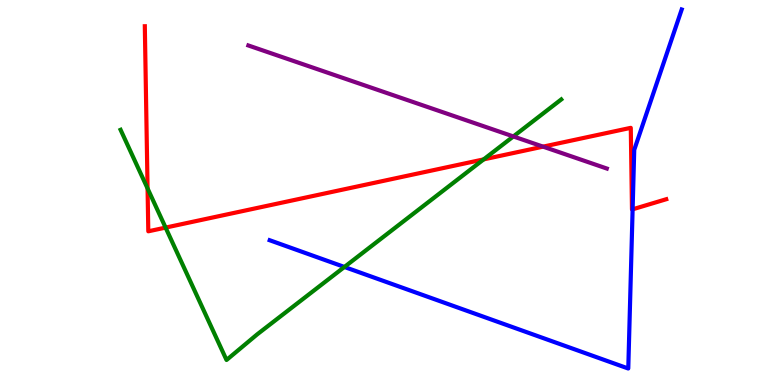[{'lines': ['blue', 'red'], 'intersections': [{'x': 8.16, 'y': 4.56}]}, {'lines': ['green', 'red'], 'intersections': [{'x': 1.9, 'y': 5.11}, {'x': 2.14, 'y': 4.09}, {'x': 6.24, 'y': 5.86}]}, {'lines': ['purple', 'red'], 'intersections': [{'x': 7.01, 'y': 6.19}]}, {'lines': ['blue', 'green'], 'intersections': [{'x': 4.44, 'y': 3.07}]}, {'lines': ['blue', 'purple'], 'intersections': []}, {'lines': ['green', 'purple'], 'intersections': [{'x': 6.62, 'y': 6.46}]}]